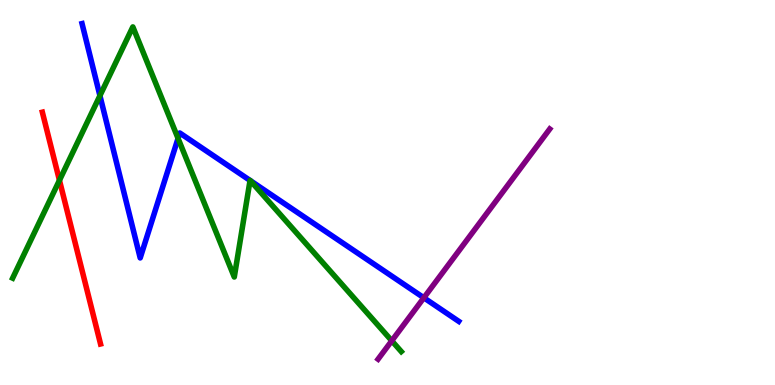[{'lines': ['blue', 'red'], 'intersections': []}, {'lines': ['green', 'red'], 'intersections': [{'x': 0.767, 'y': 5.32}]}, {'lines': ['purple', 'red'], 'intersections': []}, {'lines': ['blue', 'green'], 'intersections': [{'x': 1.29, 'y': 7.51}, {'x': 2.3, 'y': 6.41}, {'x': 3.23, 'y': 5.31}, {'x': 3.23, 'y': 5.31}]}, {'lines': ['blue', 'purple'], 'intersections': [{'x': 5.47, 'y': 2.27}]}, {'lines': ['green', 'purple'], 'intersections': [{'x': 5.06, 'y': 1.15}]}]